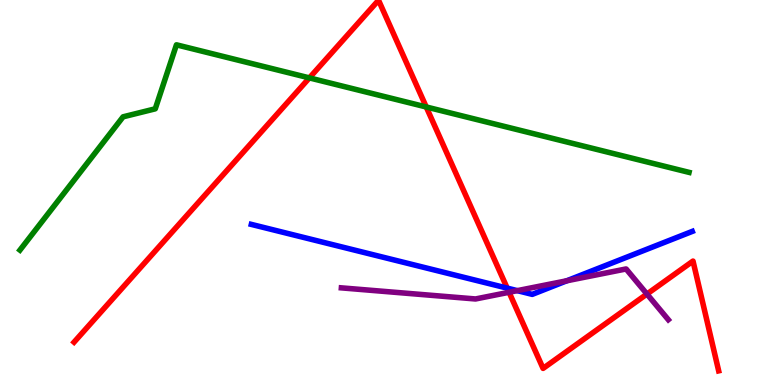[{'lines': ['blue', 'red'], 'intersections': [{'x': 6.54, 'y': 2.52}]}, {'lines': ['green', 'red'], 'intersections': [{'x': 3.99, 'y': 7.98}, {'x': 5.5, 'y': 7.22}]}, {'lines': ['purple', 'red'], 'intersections': [{'x': 6.57, 'y': 2.41}, {'x': 8.35, 'y': 2.36}]}, {'lines': ['blue', 'green'], 'intersections': []}, {'lines': ['blue', 'purple'], 'intersections': [{'x': 6.67, 'y': 2.45}, {'x': 7.31, 'y': 2.71}]}, {'lines': ['green', 'purple'], 'intersections': []}]